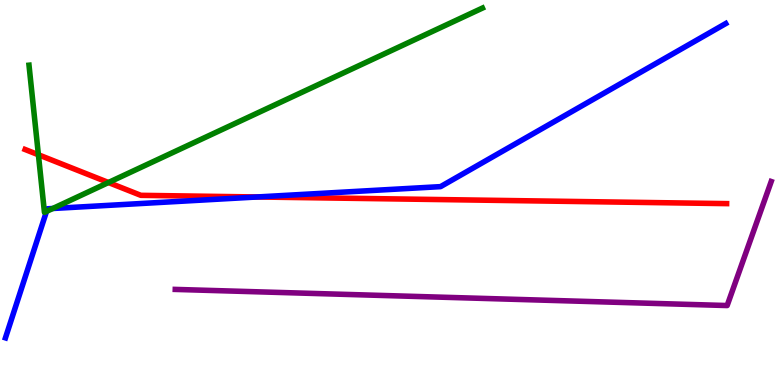[{'lines': ['blue', 'red'], 'intersections': [{'x': 3.32, 'y': 4.88}]}, {'lines': ['green', 'red'], 'intersections': [{'x': 0.496, 'y': 5.98}, {'x': 1.4, 'y': 5.26}]}, {'lines': ['purple', 'red'], 'intersections': []}, {'lines': ['blue', 'green'], 'intersections': [{'x': 0.6, 'y': 4.51}, {'x': 0.681, 'y': 4.58}]}, {'lines': ['blue', 'purple'], 'intersections': []}, {'lines': ['green', 'purple'], 'intersections': []}]